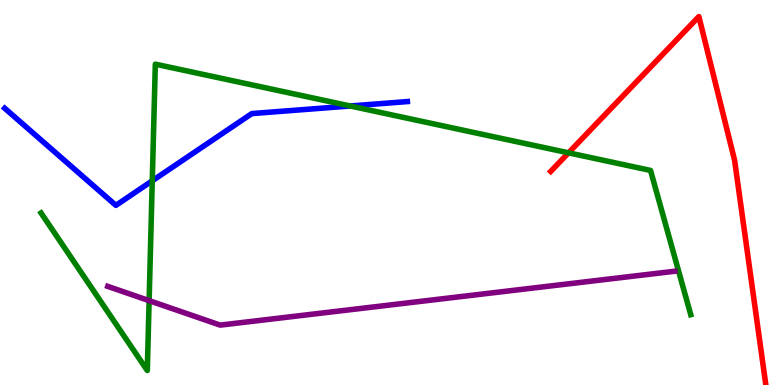[{'lines': ['blue', 'red'], 'intersections': []}, {'lines': ['green', 'red'], 'intersections': [{'x': 7.34, 'y': 6.03}]}, {'lines': ['purple', 'red'], 'intersections': []}, {'lines': ['blue', 'green'], 'intersections': [{'x': 1.96, 'y': 5.3}, {'x': 4.52, 'y': 7.25}]}, {'lines': ['blue', 'purple'], 'intersections': []}, {'lines': ['green', 'purple'], 'intersections': [{'x': 1.92, 'y': 2.19}]}]